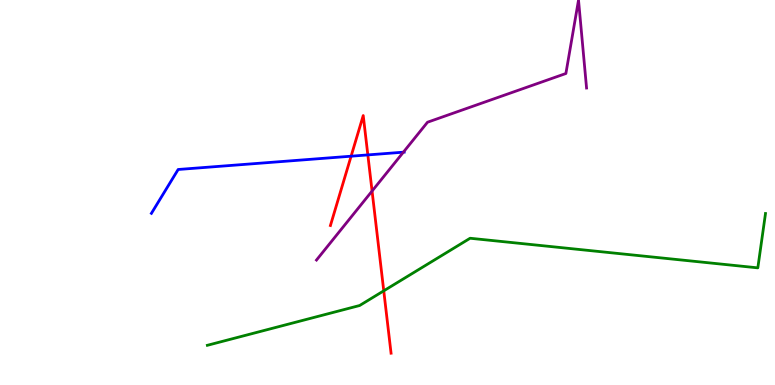[{'lines': ['blue', 'red'], 'intersections': [{'x': 4.53, 'y': 5.94}, {'x': 4.75, 'y': 5.98}]}, {'lines': ['green', 'red'], 'intersections': [{'x': 4.95, 'y': 2.45}]}, {'lines': ['purple', 'red'], 'intersections': [{'x': 4.8, 'y': 5.04}]}, {'lines': ['blue', 'green'], 'intersections': []}, {'lines': ['blue', 'purple'], 'intersections': [{'x': 5.2, 'y': 6.05}]}, {'lines': ['green', 'purple'], 'intersections': []}]